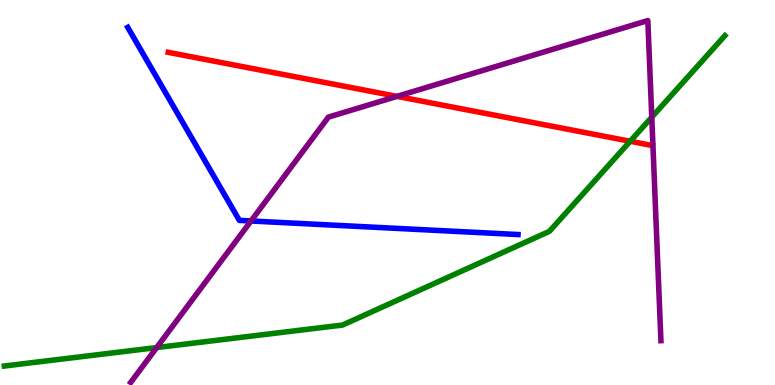[{'lines': ['blue', 'red'], 'intersections': []}, {'lines': ['green', 'red'], 'intersections': [{'x': 8.13, 'y': 6.33}]}, {'lines': ['purple', 'red'], 'intersections': [{'x': 5.12, 'y': 7.5}]}, {'lines': ['blue', 'green'], 'intersections': []}, {'lines': ['blue', 'purple'], 'intersections': [{'x': 3.24, 'y': 4.26}]}, {'lines': ['green', 'purple'], 'intersections': [{'x': 2.02, 'y': 0.972}, {'x': 8.41, 'y': 6.96}]}]